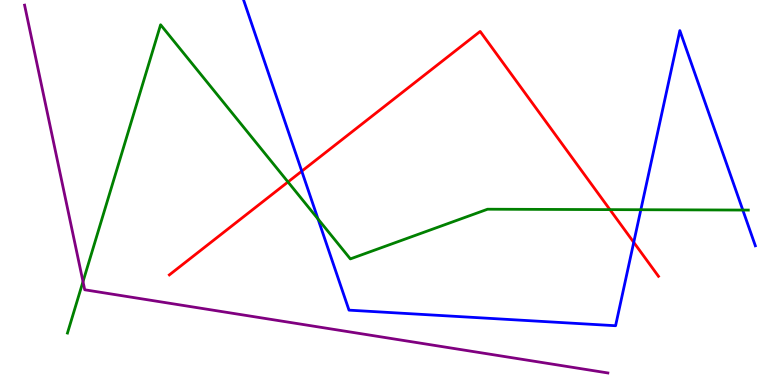[{'lines': ['blue', 'red'], 'intersections': [{'x': 3.89, 'y': 5.55}, {'x': 8.18, 'y': 3.71}]}, {'lines': ['green', 'red'], 'intersections': [{'x': 3.72, 'y': 5.27}, {'x': 7.87, 'y': 4.56}]}, {'lines': ['purple', 'red'], 'intersections': []}, {'lines': ['blue', 'green'], 'intersections': [{'x': 4.1, 'y': 4.31}, {'x': 8.27, 'y': 4.55}, {'x': 9.58, 'y': 4.54}]}, {'lines': ['blue', 'purple'], 'intersections': []}, {'lines': ['green', 'purple'], 'intersections': [{'x': 1.07, 'y': 2.69}]}]